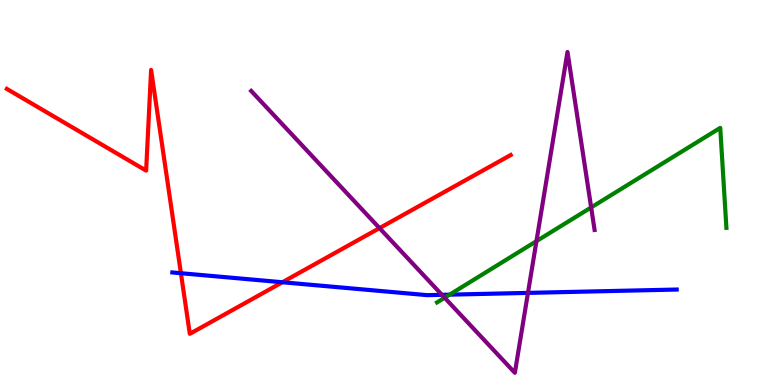[{'lines': ['blue', 'red'], 'intersections': [{'x': 2.33, 'y': 2.9}, {'x': 3.64, 'y': 2.67}]}, {'lines': ['green', 'red'], 'intersections': []}, {'lines': ['purple', 'red'], 'intersections': [{'x': 4.9, 'y': 4.07}]}, {'lines': ['blue', 'green'], 'intersections': [{'x': 5.8, 'y': 2.35}]}, {'lines': ['blue', 'purple'], 'intersections': [{'x': 5.7, 'y': 2.34}, {'x': 6.81, 'y': 2.39}]}, {'lines': ['green', 'purple'], 'intersections': [{'x': 5.74, 'y': 2.27}, {'x': 6.92, 'y': 3.74}, {'x': 7.63, 'y': 4.61}]}]